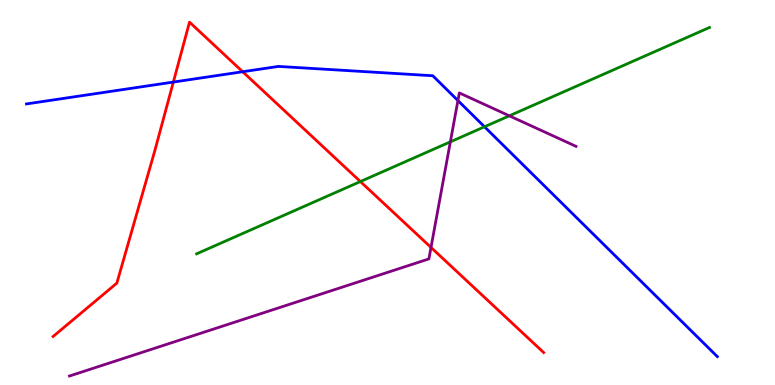[{'lines': ['blue', 'red'], 'intersections': [{'x': 2.24, 'y': 7.87}, {'x': 3.13, 'y': 8.14}]}, {'lines': ['green', 'red'], 'intersections': [{'x': 4.65, 'y': 5.28}]}, {'lines': ['purple', 'red'], 'intersections': [{'x': 5.56, 'y': 3.57}]}, {'lines': ['blue', 'green'], 'intersections': [{'x': 6.25, 'y': 6.71}]}, {'lines': ['blue', 'purple'], 'intersections': [{'x': 5.91, 'y': 7.39}]}, {'lines': ['green', 'purple'], 'intersections': [{'x': 5.81, 'y': 6.32}, {'x': 6.57, 'y': 6.99}]}]